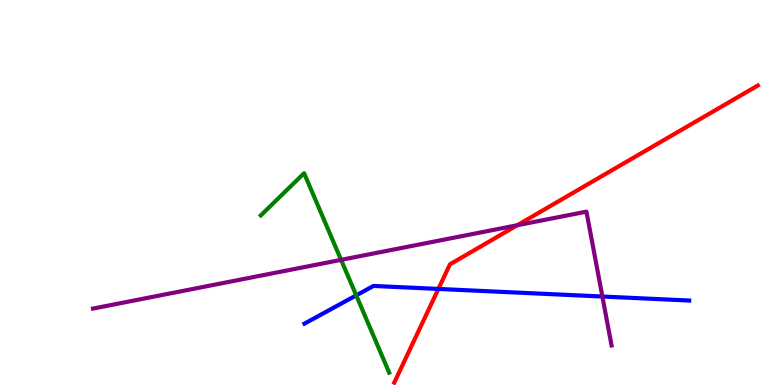[{'lines': ['blue', 'red'], 'intersections': [{'x': 5.66, 'y': 2.5}]}, {'lines': ['green', 'red'], 'intersections': []}, {'lines': ['purple', 'red'], 'intersections': [{'x': 6.67, 'y': 4.15}]}, {'lines': ['blue', 'green'], 'intersections': [{'x': 4.6, 'y': 2.33}]}, {'lines': ['blue', 'purple'], 'intersections': [{'x': 7.77, 'y': 2.3}]}, {'lines': ['green', 'purple'], 'intersections': [{'x': 4.4, 'y': 3.25}]}]